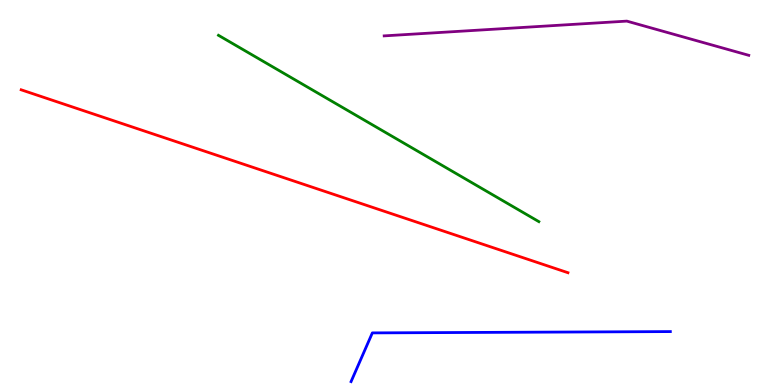[{'lines': ['blue', 'red'], 'intersections': []}, {'lines': ['green', 'red'], 'intersections': []}, {'lines': ['purple', 'red'], 'intersections': []}, {'lines': ['blue', 'green'], 'intersections': []}, {'lines': ['blue', 'purple'], 'intersections': []}, {'lines': ['green', 'purple'], 'intersections': []}]